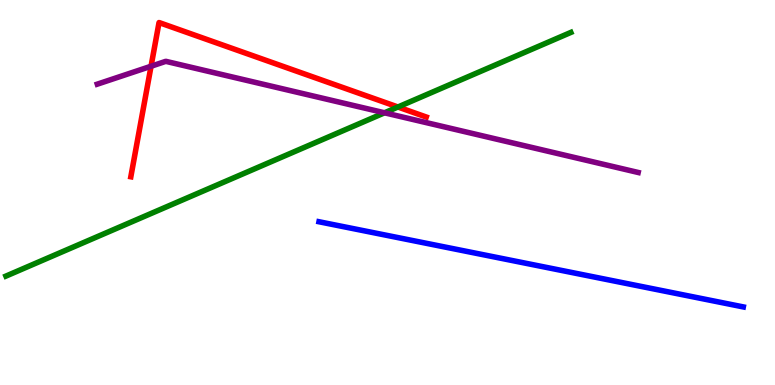[{'lines': ['blue', 'red'], 'intersections': []}, {'lines': ['green', 'red'], 'intersections': [{'x': 5.13, 'y': 7.22}]}, {'lines': ['purple', 'red'], 'intersections': [{'x': 1.95, 'y': 8.28}]}, {'lines': ['blue', 'green'], 'intersections': []}, {'lines': ['blue', 'purple'], 'intersections': []}, {'lines': ['green', 'purple'], 'intersections': [{'x': 4.96, 'y': 7.07}]}]